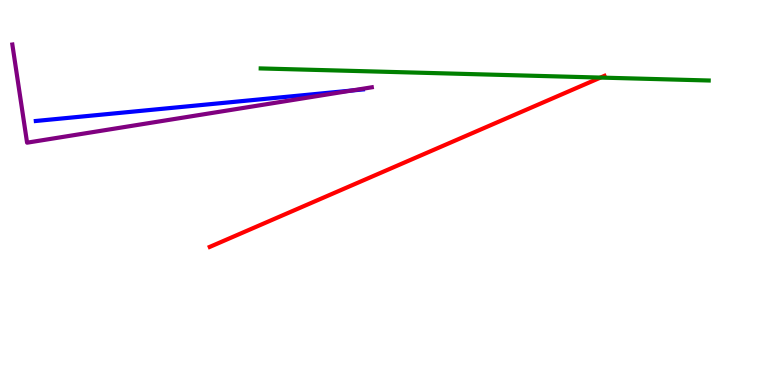[{'lines': ['blue', 'red'], 'intersections': []}, {'lines': ['green', 'red'], 'intersections': [{'x': 7.75, 'y': 7.98}]}, {'lines': ['purple', 'red'], 'intersections': []}, {'lines': ['blue', 'green'], 'intersections': []}, {'lines': ['blue', 'purple'], 'intersections': [{'x': 4.54, 'y': 7.65}]}, {'lines': ['green', 'purple'], 'intersections': []}]